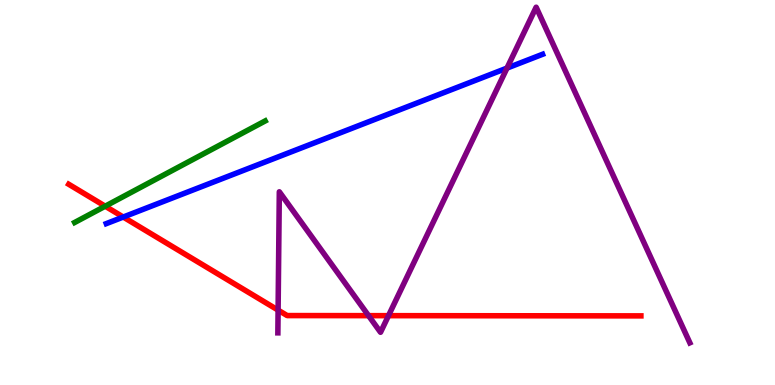[{'lines': ['blue', 'red'], 'intersections': [{'x': 1.59, 'y': 4.36}]}, {'lines': ['green', 'red'], 'intersections': [{'x': 1.36, 'y': 4.64}]}, {'lines': ['purple', 'red'], 'intersections': [{'x': 3.59, 'y': 1.94}, {'x': 4.76, 'y': 1.8}, {'x': 5.01, 'y': 1.8}]}, {'lines': ['blue', 'green'], 'intersections': []}, {'lines': ['blue', 'purple'], 'intersections': [{'x': 6.54, 'y': 8.23}]}, {'lines': ['green', 'purple'], 'intersections': []}]